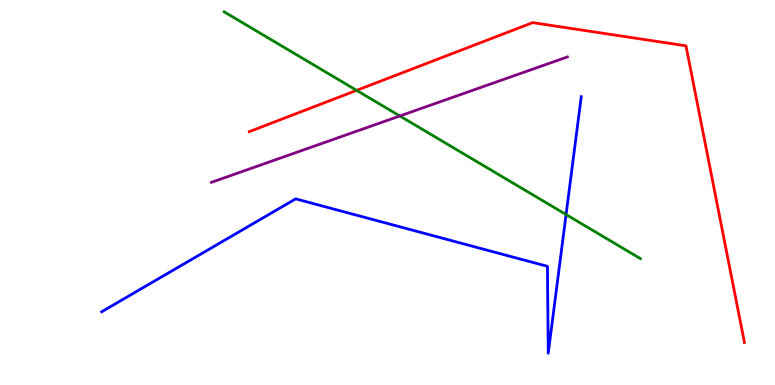[{'lines': ['blue', 'red'], 'intersections': []}, {'lines': ['green', 'red'], 'intersections': [{'x': 4.6, 'y': 7.65}]}, {'lines': ['purple', 'red'], 'intersections': []}, {'lines': ['blue', 'green'], 'intersections': [{'x': 7.3, 'y': 4.43}]}, {'lines': ['blue', 'purple'], 'intersections': []}, {'lines': ['green', 'purple'], 'intersections': [{'x': 5.16, 'y': 6.99}]}]